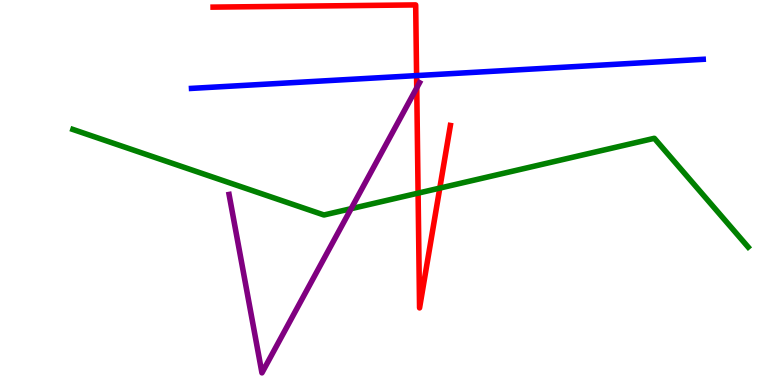[{'lines': ['blue', 'red'], 'intersections': [{'x': 5.38, 'y': 8.04}]}, {'lines': ['green', 'red'], 'intersections': [{'x': 5.39, 'y': 4.98}, {'x': 5.67, 'y': 5.11}]}, {'lines': ['purple', 'red'], 'intersections': [{'x': 5.38, 'y': 7.72}]}, {'lines': ['blue', 'green'], 'intersections': []}, {'lines': ['blue', 'purple'], 'intersections': []}, {'lines': ['green', 'purple'], 'intersections': [{'x': 4.53, 'y': 4.58}]}]